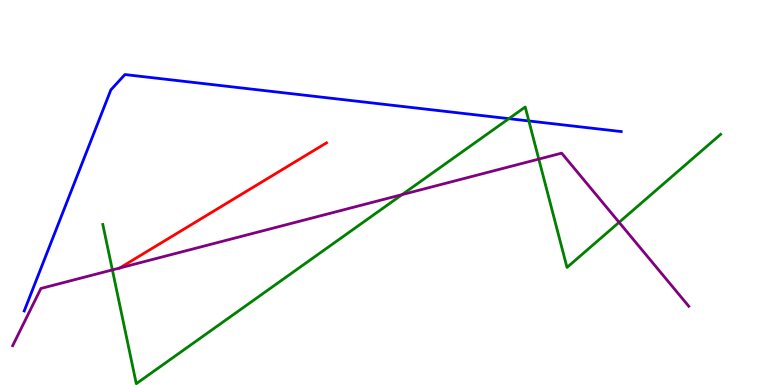[{'lines': ['blue', 'red'], 'intersections': []}, {'lines': ['green', 'red'], 'intersections': []}, {'lines': ['purple', 'red'], 'intersections': [{'x': 1.55, 'y': 3.04}]}, {'lines': ['blue', 'green'], 'intersections': [{'x': 6.57, 'y': 6.92}, {'x': 6.82, 'y': 6.86}]}, {'lines': ['blue', 'purple'], 'intersections': []}, {'lines': ['green', 'purple'], 'intersections': [{'x': 1.45, 'y': 2.99}, {'x': 5.19, 'y': 4.94}, {'x': 6.95, 'y': 5.87}, {'x': 7.99, 'y': 4.23}]}]